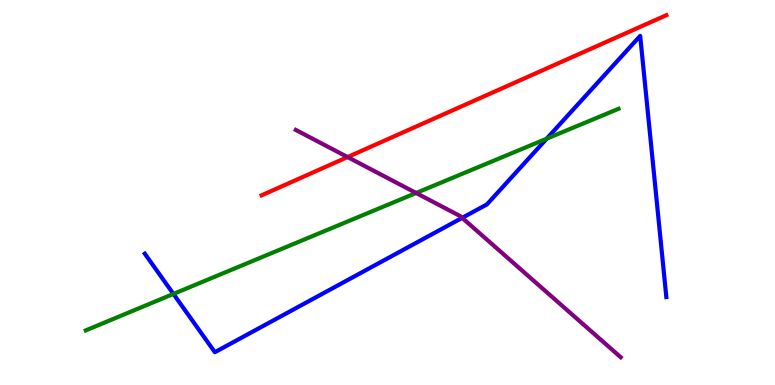[{'lines': ['blue', 'red'], 'intersections': []}, {'lines': ['green', 'red'], 'intersections': []}, {'lines': ['purple', 'red'], 'intersections': [{'x': 4.48, 'y': 5.92}]}, {'lines': ['blue', 'green'], 'intersections': [{'x': 2.24, 'y': 2.37}, {'x': 7.05, 'y': 6.4}]}, {'lines': ['blue', 'purple'], 'intersections': [{'x': 5.96, 'y': 4.34}]}, {'lines': ['green', 'purple'], 'intersections': [{'x': 5.37, 'y': 4.99}]}]